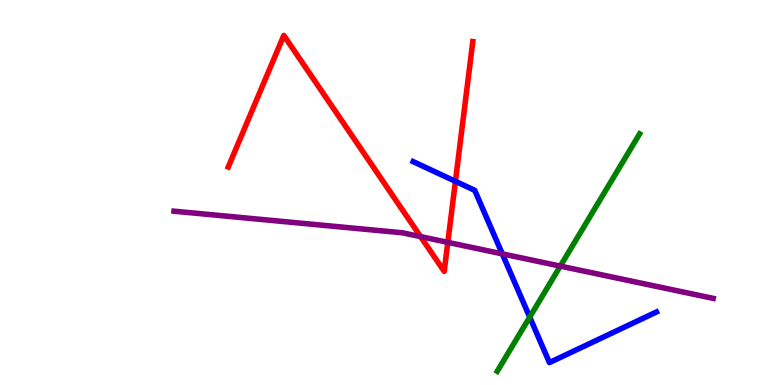[{'lines': ['blue', 'red'], 'intersections': [{'x': 5.88, 'y': 5.29}]}, {'lines': ['green', 'red'], 'intersections': []}, {'lines': ['purple', 'red'], 'intersections': [{'x': 5.43, 'y': 3.85}, {'x': 5.78, 'y': 3.7}]}, {'lines': ['blue', 'green'], 'intersections': [{'x': 6.84, 'y': 1.76}]}, {'lines': ['blue', 'purple'], 'intersections': [{'x': 6.48, 'y': 3.41}]}, {'lines': ['green', 'purple'], 'intersections': [{'x': 7.23, 'y': 3.09}]}]